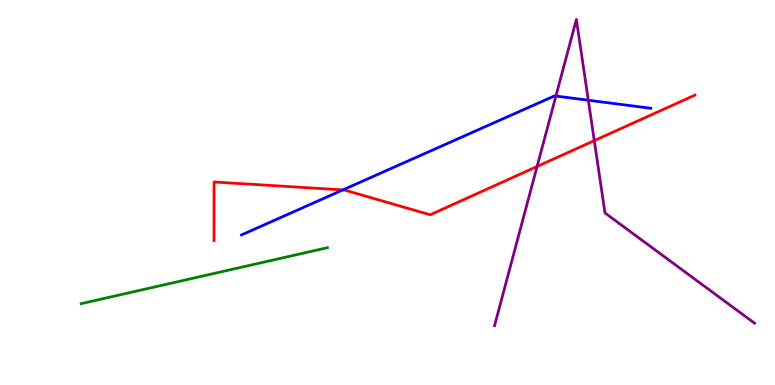[{'lines': ['blue', 'red'], 'intersections': [{'x': 4.42, 'y': 5.07}]}, {'lines': ['green', 'red'], 'intersections': []}, {'lines': ['purple', 'red'], 'intersections': [{'x': 6.93, 'y': 5.68}, {'x': 7.67, 'y': 6.35}]}, {'lines': ['blue', 'green'], 'intersections': []}, {'lines': ['blue', 'purple'], 'intersections': [{'x': 7.17, 'y': 7.5}, {'x': 7.59, 'y': 7.4}]}, {'lines': ['green', 'purple'], 'intersections': []}]